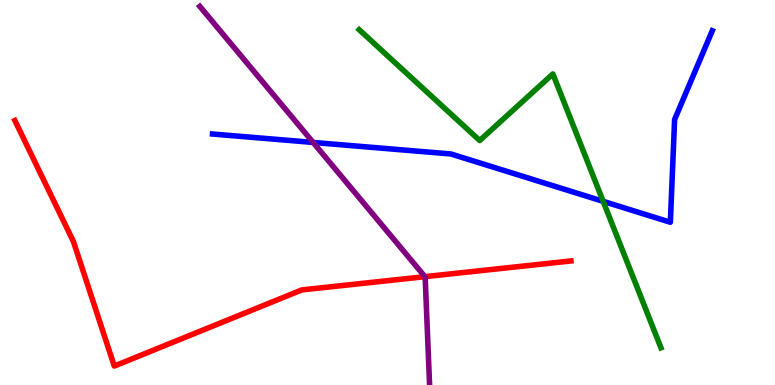[{'lines': ['blue', 'red'], 'intersections': []}, {'lines': ['green', 'red'], 'intersections': []}, {'lines': ['purple', 'red'], 'intersections': [{'x': 5.48, 'y': 2.81}]}, {'lines': ['blue', 'green'], 'intersections': [{'x': 7.78, 'y': 4.77}]}, {'lines': ['blue', 'purple'], 'intersections': [{'x': 4.04, 'y': 6.3}]}, {'lines': ['green', 'purple'], 'intersections': []}]